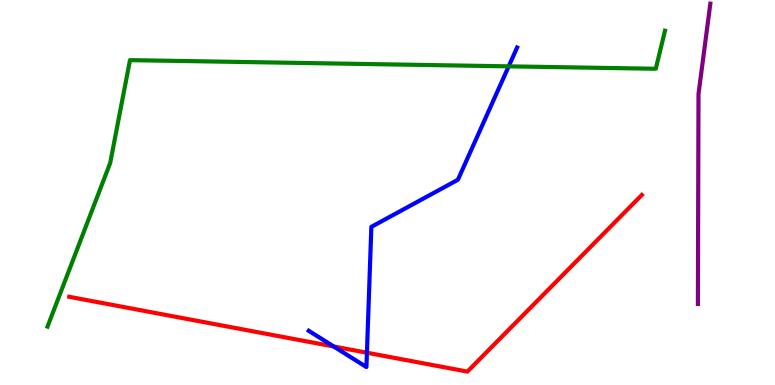[{'lines': ['blue', 'red'], 'intersections': [{'x': 4.31, 'y': 1.0}, {'x': 4.73, 'y': 0.838}]}, {'lines': ['green', 'red'], 'intersections': []}, {'lines': ['purple', 'red'], 'intersections': []}, {'lines': ['blue', 'green'], 'intersections': [{'x': 6.56, 'y': 8.28}]}, {'lines': ['blue', 'purple'], 'intersections': []}, {'lines': ['green', 'purple'], 'intersections': []}]